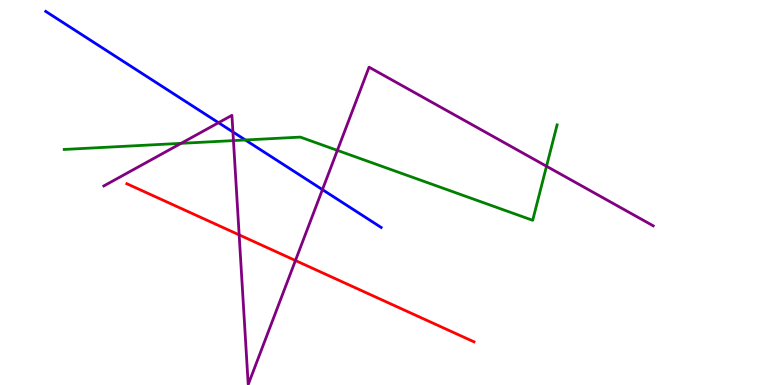[{'lines': ['blue', 'red'], 'intersections': []}, {'lines': ['green', 'red'], 'intersections': []}, {'lines': ['purple', 'red'], 'intersections': [{'x': 3.09, 'y': 3.9}, {'x': 3.81, 'y': 3.23}]}, {'lines': ['blue', 'green'], 'intersections': [{'x': 3.17, 'y': 6.36}]}, {'lines': ['blue', 'purple'], 'intersections': [{'x': 2.82, 'y': 6.81}, {'x': 3.01, 'y': 6.57}, {'x': 4.16, 'y': 5.07}]}, {'lines': ['green', 'purple'], 'intersections': [{'x': 2.34, 'y': 6.28}, {'x': 3.01, 'y': 6.35}, {'x': 4.35, 'y': 6.09}, {'x': 7.05, 'y': 5.68}]}]